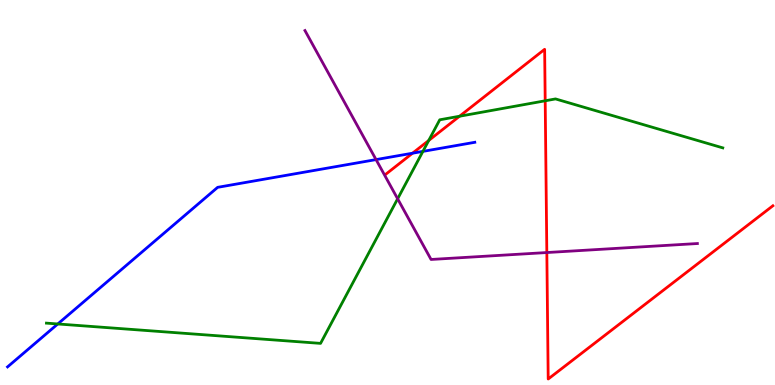[{'lines': ['blue', 'red'], 'intersections': [{'x': 5.32, 'y': 6.02}]}, {'lines': ['green', 'red'], 'intersections': [{'x': 5.53, 'y': 6.35}, {'x': 5.93, 'y': 6.98}, {'x': 7.03, 'y': 7.38}]}, {'lines': ['purple', 'red'], 'intersections': [{'x': 7.06, 'y': 3.44}]}, {'lines': ['blue', 'green'], 'intersections': [{'x': 0.745, 'y': 1.59}, {'x': 5.46, 'y': 6.07}]}, {'lines': ['blue', 'purple'], 'intersections': [{'x': 4.85, 'y': 5.85}]}, {'lines': ['green', 'purple'], 'intersections': [{'x': 5.13, 'y': 4.84}]}]